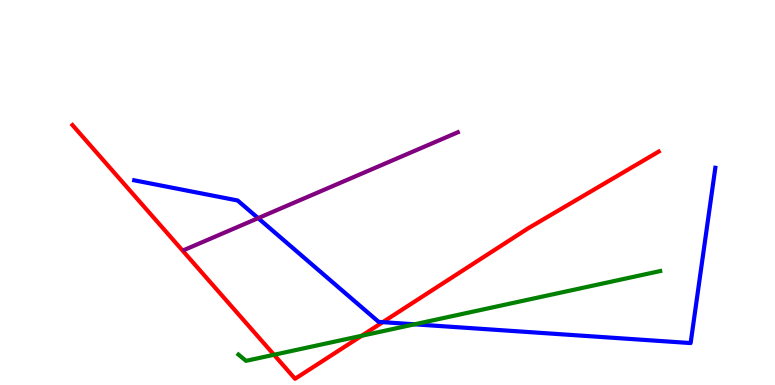[{'lines': ['blue', 'red'], 'intersections': [{'x': 4.94, 'y': 1.63}]}, {'lines': ['green', 'red'], 'intersections': [{'x': 3.54, 'y': 0.785}, {'x': 4.67, 'y': 1.28}]}, {'lines': ['purple', 'red'], 'intersections': []}, {'lines': ['blue', 'green'], 'intersections': [{'x': 5.35, 'y': 1.58}]}, {'lines': ['blue', 'purple'], 'intersections': [{'x': 3.33, 'y': 4.33}]}, {'lines': ['green', 'purple'], 'intersections': []}]